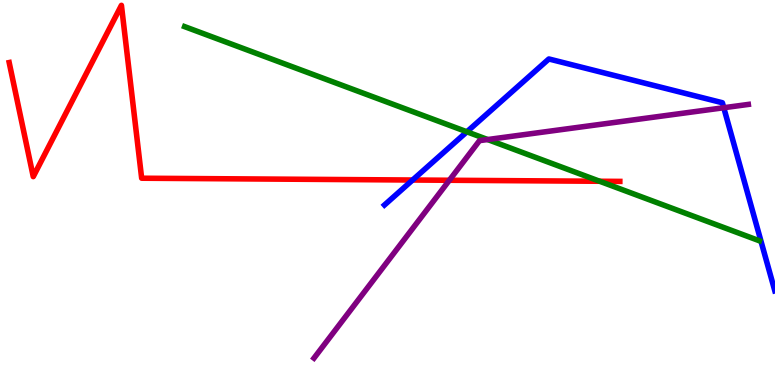[{'lines': ['blue', 'red'], 'intersections': [{'x': 5.32, 'y': 5.32}]}, {'lines': ['green', 'red'], 'intersections': [{'x': 7.74, 'y': 5.29}]}, {'lines': ['purple', 'red'], 'intersections': [{'x': 5.8, 'y': 5.32}]}, {'lines': ['blue', 'green'], 'intersections': [{'x': 6.02, 'y': 6.58}]}, {'lines': ['blue', 'purple'], 'intersections': [{'x': 9.34, 'y': 7.2}]}, {'lines': ['green', 'purple'], 'intersections': [{'x': 6.29, 'y': 6.38}]}]